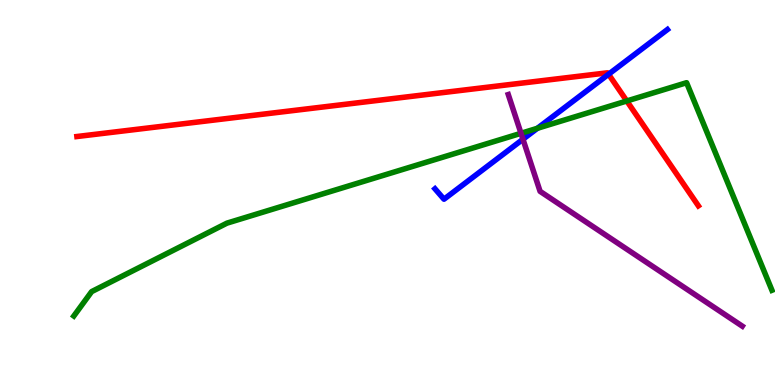[{'lines': ['blue', 'red'], 'intersections': [{'x': 7.85, 'y': 8.07}]}, {'lines': ['green', 'red'], 'intersections': [{'x': 8.09, 'y': 7.38}]}, {'lines': ['purple', 'red'], 'intersections': []}, {'lines': ['blue', 'green'], 'intersections': [{'x': 6.93, 'y': 6.67}]}, {'lines': ['blue', 'purple'], 'intersections': [{'x': 6.75, 'y': 6.38}]}, {'lines': ['green', 'purple'], 'intersections': [{'x': 6.72, 'y': 6.54}]}]